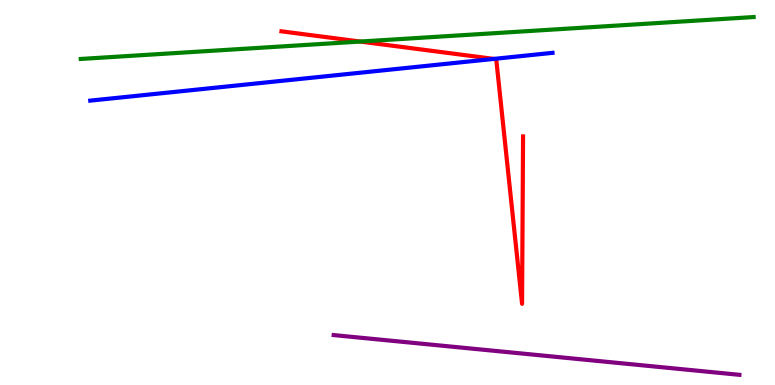[{'lines': ['blue', 'red'], 'intersections': [{'x': 6.37, 'y': 8.47}]}, {'lines': ['green', 'red'], 'intersections': [{'x': 4.65, 'y': 8.92}]}, {'lines': ['purple', 'red'], 'intersections': []}, {'lines': ['blue', 'green'], 'intersections': []}, {'lines': ['blue', 'purple'], 'intersections': []}, {'lines': ['green', 'purple'], 'intersections': []}]